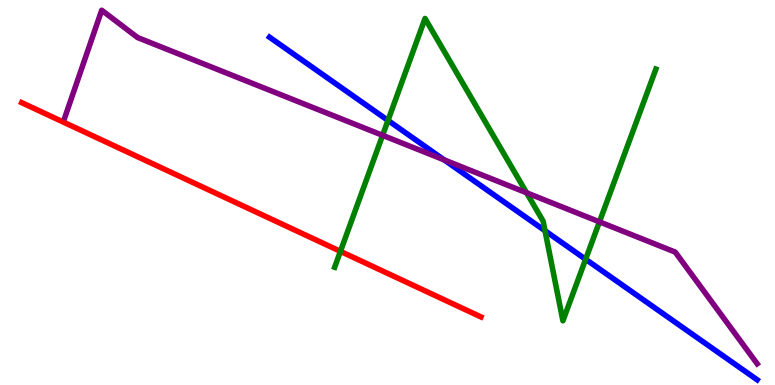[{'lines': ['blue', 'red'], 'intersections': []}, {'lines': ['green', 'red'], 'intersections': [{'x': 4.39, 'y': 3.47}]}, {'lines': ['purple', 'red'], 'intersections': []}, {'lines': ['blue', 'green'], 'intersections': [{'x': 5.01, 'y': 6.87}, {'x': 7.03, 'y': 4.01}, {'x': 7.56, 'y': 3.27}]}, {'lines': ['blue', 'purple'], 'intersections': [{'x': 5.73, 'y': 5.85}]}, {'lines': ['green', 'purple'], 'intersections': [{'x': 4.94, 'y': 6.49}, {'x': 6.79, 'y': 4.99}, {'x': 7.73, 'y': 4.24}]}]